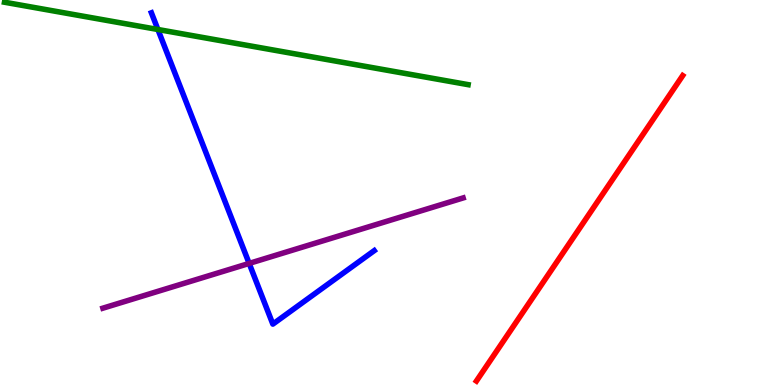[{'lines': ['blue', 'red'], 'intersections': []}, {'lines': ['green', 'red'], 'intersections': []}, {'lines': ['purple', 'red'], 'intersections': []}, {'lines': ['blue', 'green'], 'intersections': [{'x': 2.04, 'y': 9.23}]}, {'lines': ['blue', 'purple'], 'intersections': [{'x': 3.22, 'y': 3.16}]}, {'lines': ['green', 'purple'], 'intersections': []}]